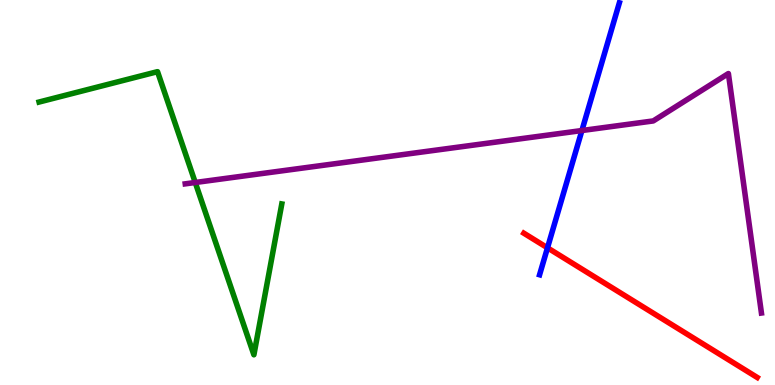[{'lines': ['blue', 'red'], 'intersections': [{'x': 7.06, 'y': 3.56}]}, {'lines': ['green', 'red'], 'intersections': []}, {'lines': ['purple', 'red'], 'intersections': []}, {'lines': ['blue', 'green'], 'intersections': []}, {'lines': ['blue', 'purple'], 'intersections': [{'x': 7.51, 'y': 6.61}]}, {'lines': ['green', 'purple'], 'intersections': [{'x': 2.52, 'y': 5.26}]}]